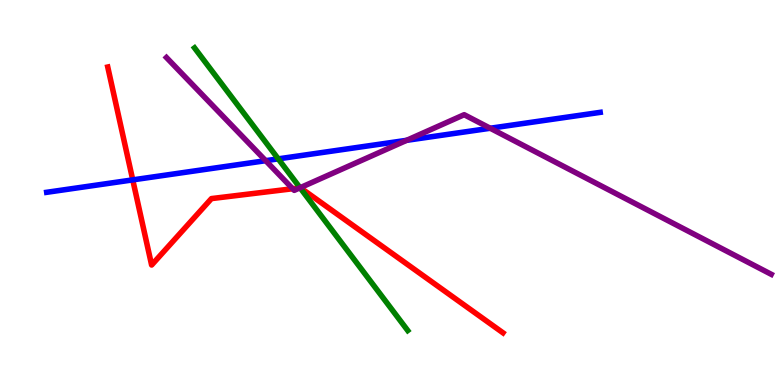[{'lines': ['blue', 'red'], 'intersections': [{'x': 1.71, 'y': 5.33}]}, {'lines': ['green', 'red'], 'intersections': [{'x': 3.87, 'y': 5.12}]}, {'lines': ['purple', 'red'], 'intersections': [{'x': 3.78, 'y': 5.1}, {'x': 3.87, 'y': 5.12}]}, {'lines': ['blue', 'green'], 'intersections': [{'x': 3.59, 'y': 5.87}]}, {'lines': ['blue', 'purple'], 'intersections': [{'x': 3.43, 'y': 5.83}, {'x': 5.25, 'y': 6.36}, {'x': 6.33, 'y': 6.67}]}, {'lines': ['green', 'purple'], 'intersections': [{'x': 3.87, 'y': 5.12}]}]